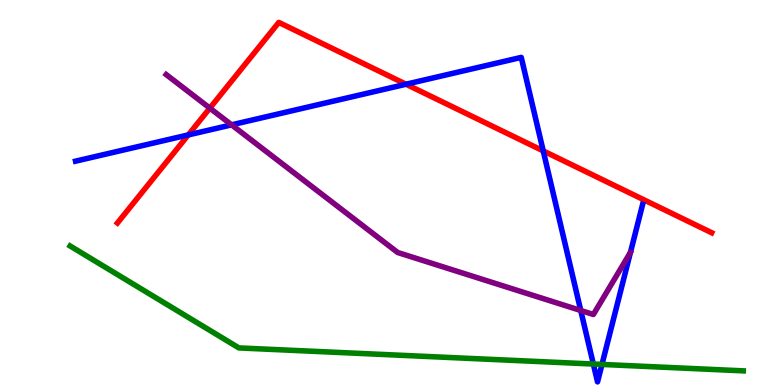[{'lines': ['blue', 'red'], 'intersections': [{'x': 2.43, 'y': 6.5}, {'x': 5.24, 'y': 7.81}, {'x': 7.01, 'y': 6.08}]}, {'lines': ['green', 'red'], 'intersections': []}, {'lines': ['purple', 'red'], 'intersections': [{'x': 2.71, 'y': 7.19}]}, {'lines': ['blue', 'green'], 'intersections': [{'x': 7.66, 'y': 0.545}, {'x': 7.77, 'y': 0.534}]}, {'lines': ['blue', 'purple'], 'intersections': [{'x': 2.99, 'y': 6.76}, {'x': 7.49, 'y': 1.94}]}, {'lines': ['green', 'purple'], 'intersections': []}]